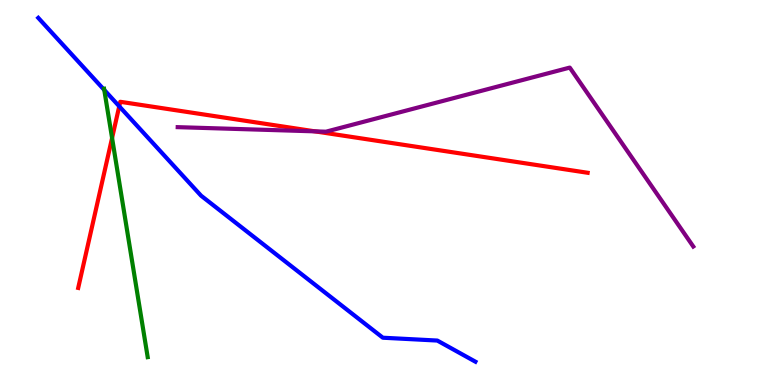[{'lines': ['blue', 'red'], 'intersections': [{'x': 1.54, 'y': 7.24}]}, {'lines': ['green', 'red'], 'intersections': [{'x': 1.45, 'y': 6.42}]}, {'lines': ['purple', 'red'], 'intersections': [{'x': 4.06, 'y': 6.59}]}, {'lines': ['blue', 'green'], 'intersections': [{'x': 1.35, 'y': 7.66}]}, {'lines': ['blue', 'purple'], 'intersections': []}, {'lines': ['green', 'purple'], 'intersections': []}]